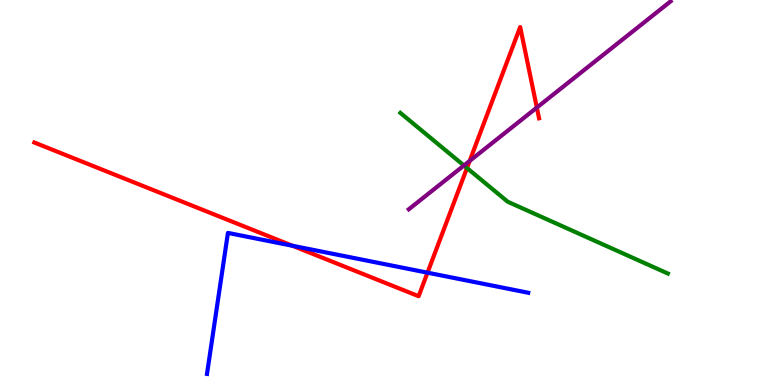[{'lines': ['blue', 'red'], 'intersections': [{'x': 3.77, 'y': 3.62}, {'x': 5.52, 'y': 2.92}]}, {'lines': ['green', 'red'], 'intersections': [{'x': 6.03, 'y': 5.64}]}, {'lines': ['purple', 'red'], 'intersections': [{'x': 6.06, 'y': 5.82}, {'x': 6.93, 'y': 7.21}]}, {'lines': ['blue', 'green'], 'intersections': []}, {'lines': ['blue', 'purple'], 'intersections': []}, {'lines': ['green', 'purple'], 'intersections': [{'x': 5.99, 'y': 5.7}]}]